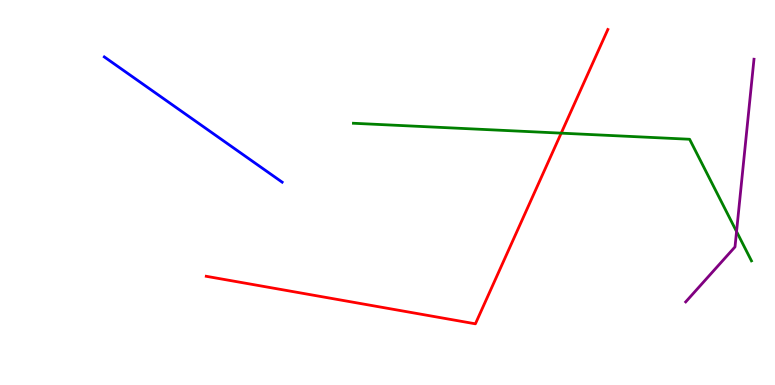[{'lines': ['blue', 'red'], 'intersections': []}, {'lines': ['green', 'red'], 'intersections': [{'x': 7.24, 'y': 6.54}]}, {'lines': ['purple', 'red'], 'intersections': []}, {'lines': ['blue', 'green'], 'intersections': []}, {'lines': ['blue', 'purple'], 'intersections': []}, {'lines': ['green', 'purple'], 'intersections': [{'x': 9.5, 'y': 3.99}]}]